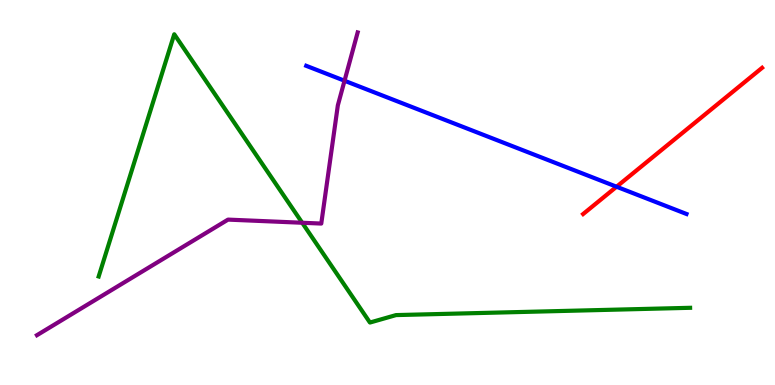[{'lines': ['blue', 'red'], 'intersections': [{'x': 7.96, 'y': 5.15}]}, {'lines': ['green', 'red'], 'intersections': []}, {'lines': ['purple', 'red'], 'intersections': []}, {'lines': ['blue', 'green'], 'intersections': []}, {'lines': ['blue', 'purple'], 'intersections': [{'x': 4.45, 'y': 7.9}]}, {'lines': ['green', 'purple'], 'intersections': [{'x': 3.9, 'y': 4.21}]}]